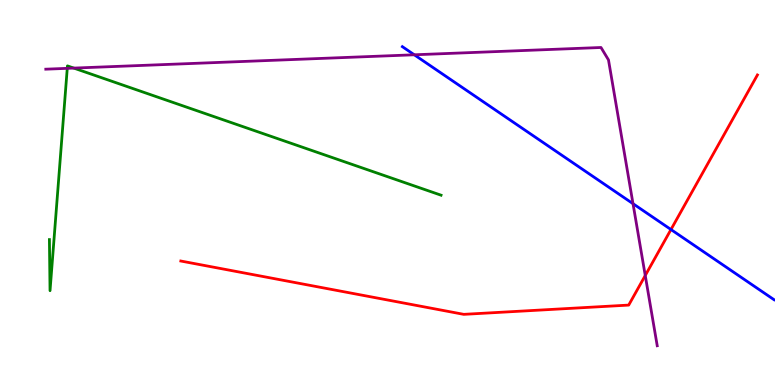[{'lines': ['blue', 'red'], 'intersections': [{'x': 8.66, 'y': 4.04}]}, {'lines': ['green', 'red'], 'intersections': []}, {'lines': ['purple', 'red'], 'intersections': [{'x': 8.33, 'y': 2.84}]}, {'lines': ['blue', 'green'], 'intersections': []}, {'lines': ['blue', 'purple'], 'intersections': [{'x': 5.35, 'y': 8.58}, {'x': 8.17, 'y': 4.71}]}, {'lines': ['green', 'purple'], 'intersections': [{'x': 0.868, 'y': 8.22}, {'x': 0.952, 'y': 8.23}]}]